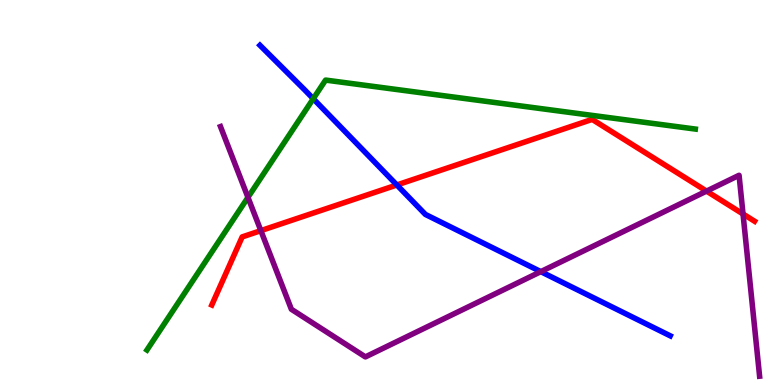[{'lines': ['blue', 'red'], 'intersections': [{'x': 5.12, 'y': 5.2}]}, {'lines': ['green', 'red'], 'intersections': []}, {'lines': ['purple', 'red'], 'intersections': [{'x': 3.37, 'y': 4.01}, {'x': 9.12, 'y': 5.04}, {'x': 9.59, 'y': 4.44}]}, {'lines': ['blue', 'green'], 'intersections': [{'x': 4.04, 'y': 7.44}]}, {'lines': ['blue', 'purple'], 'intersections': [{'x': 6.98, 'y': 2.94}]}, {'lines': ['green', 'purple'], 'intersections': [{'x': 3.2, 'y': 4.87}]}]